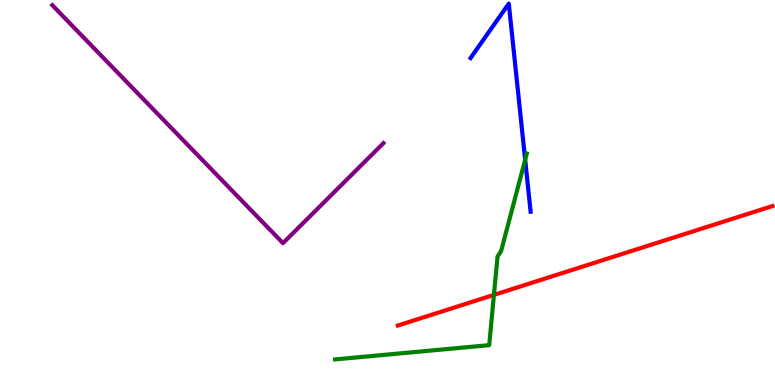[{'lines': ['blue', 'red'], 'intersections': []}, {'lines': ['green', 'red'], 'intersections': [{'x': 6.37, 'y': 2.34}]}, {'lines': ['purple', 'red'], 'intersections': []}, {'lines': ['blue', 'green'], 'intersections': [{'x': 6.78, 'y': 5.85}]}, {'lines': ['blue', 'purple'], 'intersections': []}, {'lines': ['green', 'purple'], 'intersections': []}]